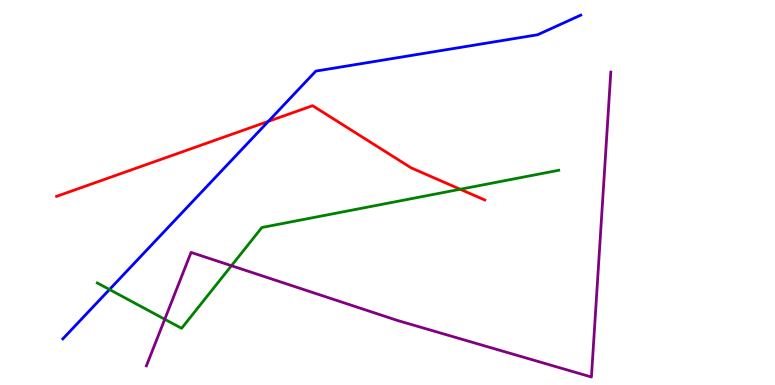[{'lines': ['blue', 'red'], 'intersections': [{'x': 3.46, 'y': 6.85}]}, {'lines': ['green', 'red'], 'intersections': [{'x': 5.94, 'y': 5.08}]}, {'lines': ['purple', 'red'], 'intersections': []}, {'lines': ['blue', 'green'], 'intersections': [{'x': 1.41, 'y': 2.48}]}, {'lines': ['blue', 'purple'], 'intersections': []}, {'lines': ['green', 'purple'], 'intersections': [{'x': 2.13, 'y': 1.71}, {'x': 2.99, 'y': 3.1}]}]